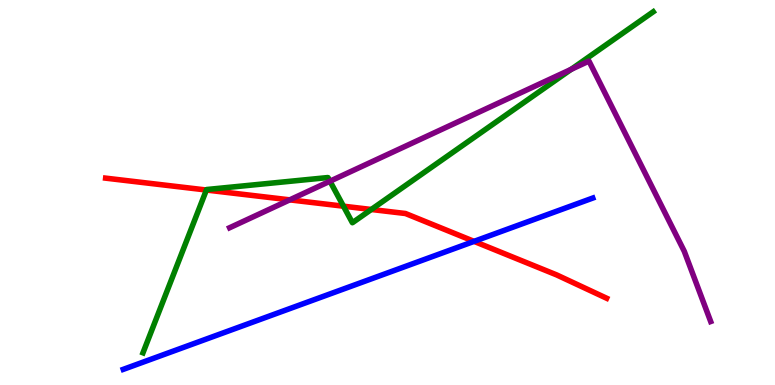[{'lines': ['blue', 'red'], 'intersections': [{'x': 6.12, 'y': 3.73}]}, {'lines': ['green', 'red'], 'intersections': [{'x': 2.66, 'y': 5.06}, {'x': 4.43, 'y': 4.64}, {'x': 4.79, 'y': 4.56}]}, {'lines': ['purple', 'red'], 'intersections': [{'x': 3.74, 'y': 4.81}]}, {'lines': ['blue', 'green'], 'intersections': []}, {'lines': ['blue', 'purple'], 'intersections': []}, {'lines': ['green', 'purple'], 'intersections': [{'x': 4.26, 'y': 5.29}, {'x': 7.37, 'y': 8.2}]}]